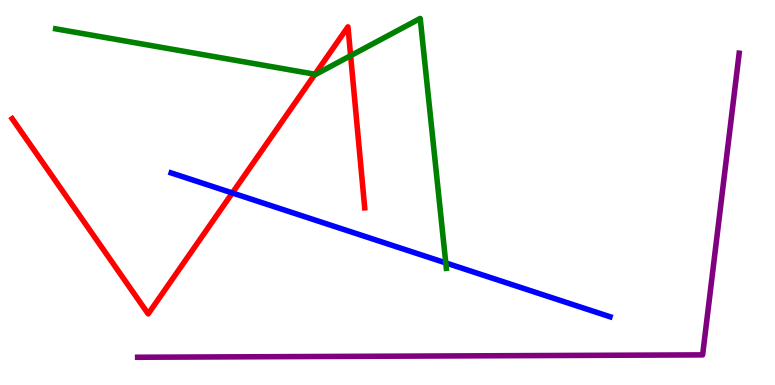[{'lines': ['blue', 'red'], 'intersections': [{'x': 3.0, 'y': 4.99}]}, {'lines': ['green', 'red'], 'intersections': [{'x': 4.06, 'y': 8.07}, {'x': 4.52, 'y': 8.55}]}, {'lines': ['purple', 'red'], 'intersections': []}, {'lines': ['blue', 'green'], 'intersections': [{'x': 5.75, 'y': 3.17}]}, {'lines': ['blue', 'purple'], 'intersections': []}, {'lines': ['green', 'purple'], 'intersections': []}]